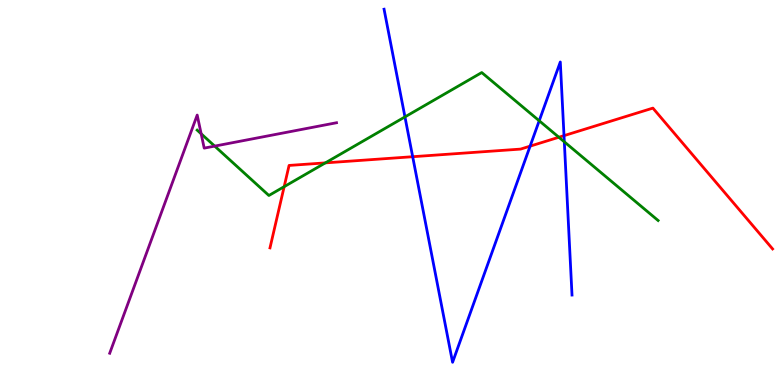[{'lines': ['blue', 'red'], 'intersections': [{'x': 5.32, 'y': 5.93}, {'x': 6.84, 'y': 6.2}, {'x': 7.28, 'y': 6.48}]}, {'lines': ['green', 'red'], 'intersections': [{'x': 3.67, 'y': 5.15}, {'x': 4.2, 'y': 5.77}, {'x': 7.21, 'y': 6.44}]}, {'lines': ['purple', 'red'], 'intersections': []}, {'lines': ['blue', 'green'], 'intersections': [{'x': 5.23, 'y': 6.96}, {'x': 6.96, 'y': 6.86}, {'x': 7.28, 'y': 6.32}]}, {'lines': ['blue', 'purple'], 'intersections': []}, {'lines': ['green', 'purple'], 'intersections': [{'x': 2.6, 'y': 6.52}, {'x': 2.77, 'y': 6.2}]}]